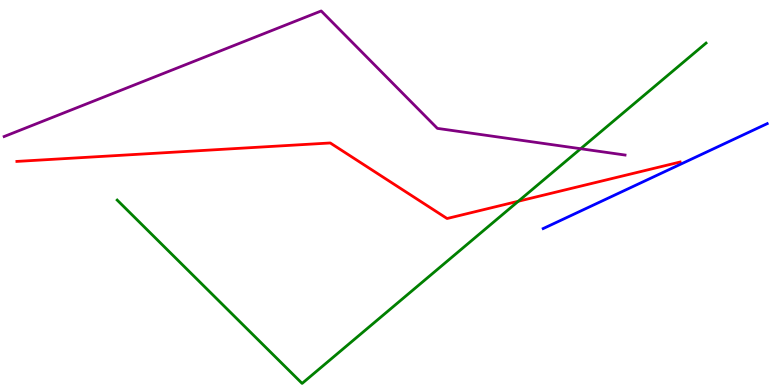[{'lines': ['blue', 'red'], 'intersections': []}, {'lines': ['green', 'red'], 'intersections': [{'x': 6.69, 'y': 4.77}]}, {'lines': ['purple', 'red'], 'intersections': []}, {'lines': ['blue', 'green'], 'intersections': []}, {'lines': ['blue', 'purple'], 'intersections': []}, {'lines': ['green', 'purple'], 'intersections': [{'x': 7.49, 'y': 6.14}]}]